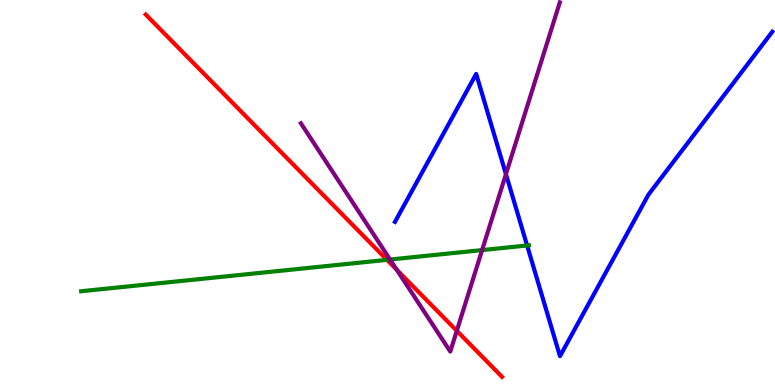[{'lines': ['blue', 'red'], 'intersections': []}, {'lines': ['green', 'red'], 'intersections': [{'x': 4.99, 'y': 3.25}]}, {'lines': ['purple', 'red'], 'intersections': [{'x': 5.12, 'y': 2.99}, {'x': 5.89, 'y': 1.41}]}, {'lines': ['blue', 'green'], 'intersections': [{'x': 6.8, 'y': 3.62}]}, {'lines': ['blue', 'purple'], 'intersections': [{'x': 6.53, 'y': 5.48}]}, {'lines': ['green', 'purple'], 'intersections': [{'x': 5.03, 'y': 3.26}, {'x': 6.22, 'y': 3.5}]}]